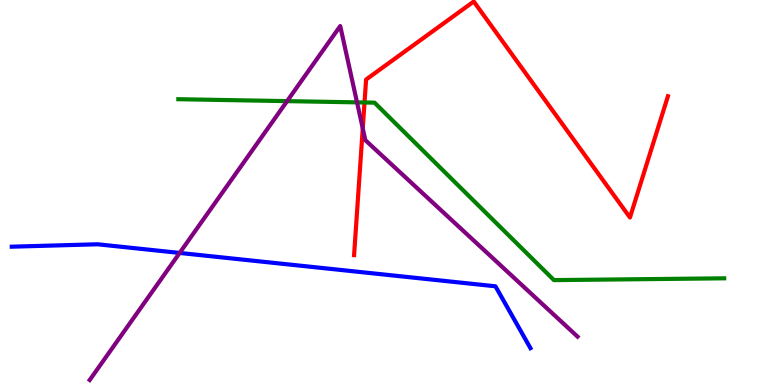[{'lines': ['blue', 'red'], 'intersections': []}, {'lines': ['green', 'red'], 'intersections': [{'x': 4.7, 'y': 7.34}]}, {'lines': ['purple', 'red'], 'intersections': [{'x': 4.68, 'y': 6.67}]}, {'lines': ['blue', 'green'], 'intersections': []}, {'lines': ['blue', 'purple'], 'intersections': [{'x': 2.32, 'y': 3.43}]}, {'lines': ['green', 'purple'], 'intersections': [{'x': 3.7, 'y': 7.37}, {'x': 4.61, 'y': 7.34}]}]